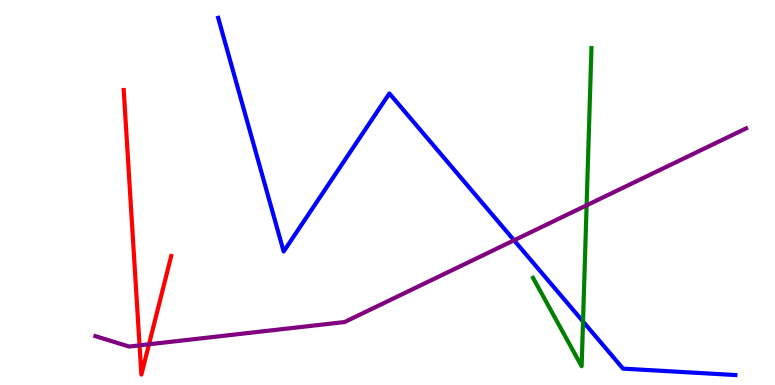[{'lines': ['blue', 'red'], 'intersections': []}, {'lines': ['green', 'red'], 'intersections': []}, {'lines': ['purple', 'red'], 'intersections': [{'x': 1.8, 'y': 1.03}, {'x': 1.92, 'y': 1.06}]}, {'lines': ['blue', 'green'], 'intersections': [{'x': 7.52, 'y': 1.65}]}, {'lines': ['blue', 'purple'], 'intersections': [{'x': 6.63, 'y': 3.76}]}, {'lines': ['green', 'purple'], 'intersections': [{'x': 7.57, 'y': 4.67}]}]